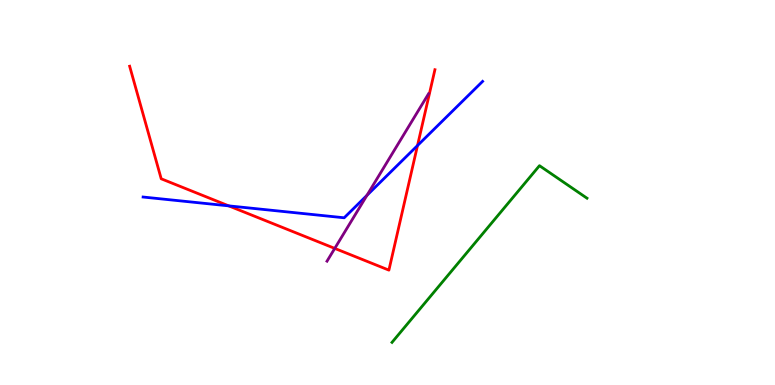[{'lines': ['blue', 'red'], 'intersections': [{'x': 2.95, 'y': 4.65}, {'x': 5.39, 'y': 6.22}]}, {'lines': ['green', 'red'], 'intersections': []}, {'lines': ['purple', 'red'], 'intersections': [{'x': 4.32, 'y': 3.55}]}, {'lines': ['blue', 'green'], 'intersections': []}, {'lines': ['blue', 'purple'], 'intersections': [{'x': 4.73, 'y': 4.93}]}, {'lines': ['green', 'purple'], 'intersections': []}]